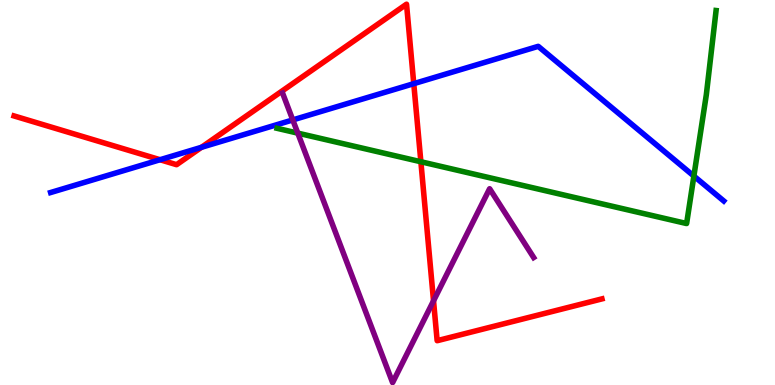[{'lines': ['blue', 'red'], 'intersections': [{'x': 2.06, 'y': 5.85}, {'x': 2.6, 'y': 6.17}, {'x': 5.34, 'y': 7.83}]}, {'lines': ['green', 'red'], 'intersections': [{'x': 5.43, 'y': 5.8}]}, {'lines': ['purple', 'red'], 'intersections': [{'x': 5.59, 'y': 2.19}]}, {'lines': ['blue', 'green'], 'intersections': [{'x': 8.95, 'y': 5.43}]}, {'lines': ['blue', 'purple'], 'intersections': [{'x': 3.78, 'y': 6.88}]}, {'lines': ['green', 'purple'], 'intersections': [{'x': 3.84, 'y': 6.54}]}]